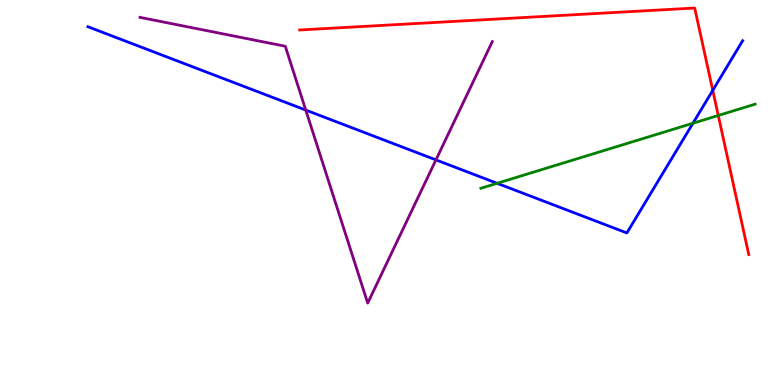[{'lines': ['blue', 'red'], 'intersections': [{'x': 9.2, 'y': 7.65}]}, {'lines': ['green', 'red'], 'intersections': [{'x': 9.27, 'y': 7.0}]}, {'lines': ['purple', 'red'], 'intersections': []}, {'lines': ['blue', 'green'], 'intersections': [{'x': 6.41, 'y': 5.24}, {'x': 8.94, 'y': 6.8}]}, {'lines': ['blue', 'purple'], 'intersections': [{'x': 3.95, 'y': 7.14}, {'x': 5.63, 'y': 5.85}]}, {'lines': ['green', 'purple'], 'intersections': []}]